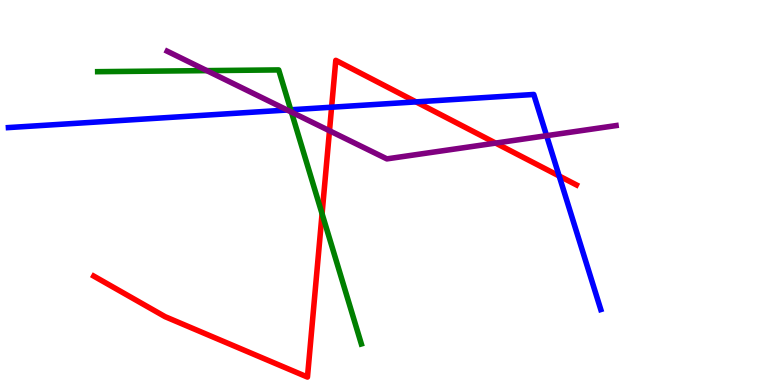[{'lines': ['blue', 'red'], 'intersections': [{'x': 4.28, 'y': 7.22}, {'x': 5.37, 'y': 7.35}, {'x': 7.21, 'y': 5.43}]}, {'lines': ['green', 'red'], 'intersections': [{'x': 4.16, 'y': 4.45}]}, {'lines': ['purple', 'red'], 'intersections': [{'x': 4.25, 'y': 6.6}, {'x': 6.4, 'y': 6.28}]}, {'lines': ['blue', 'green'], 'intersections': [{'x': 3.75, 'y': 7.15}]}, {'lines': ['blue', 'purple'], 'intersections': [{'x': 3.71, 'y': 7.14}, {'x': 7.05, 'y': 6.48}]}, {'lines': ['green', 'purple'], 'intersections': [{'x': 2.67, 'y': 8.17}, {'x': 3.76, 'y': 7.09}]}]